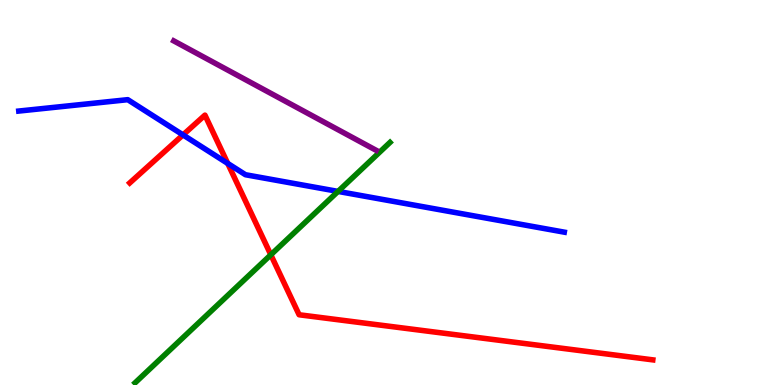[{'lines': ['blue', 'red'], 'intersections': [{'x': 2.36, 'y': 6.5}, {'x': 2.94, 'y': 5.76}]}, {'lines': ['green', 'red'], 'intersections': [{'x': 3.49, 'y': 3.38}]}, {'lines': ['purple', 'red'], 'intersections': []}, {'lines': ['blue', 'green'], 'intersections': [{'x': 4.36, 'y': 5.03}]}, {'lines': ['blue', 'purple'], 'intersections': []}, {'lines': ['green', 'purple'], 'intersections': []}]